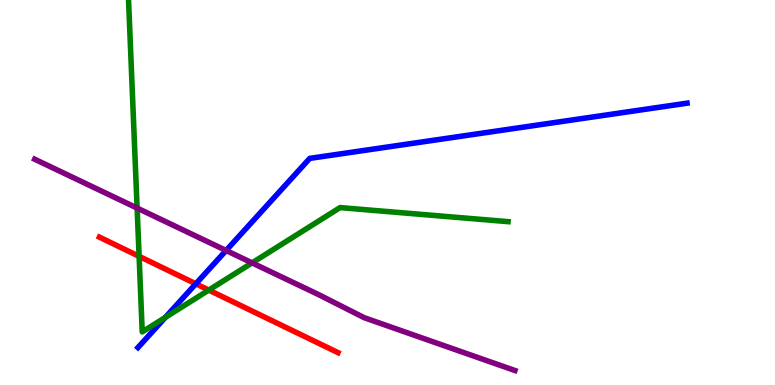[{'lines': ['blue', 'red'], 'intersections': [{'x': 2.53, 'y': 2.63}]}, {'lines': ['green', 'red'], 'intersections': [{'x': 1.79, 'y': 3.34}, {'x': 2.69, 'y': 2.47}]}, {'lines': ['purple', 'red'], 'intersections': []}, {'lines': ['blue', 'green'], 'intersections': [{'x': 2.13, 'y': 1.76}]}, {'lines': ['blue', 'purple'], 'intersections': [{'x': 2.92, 'y': 3.49}]}, {'lines': ['green', 'purple'], 'intersections': [{'x': 1.77, 'y': 4.6}, {'x': 3.25, 'y': 3.17}]}]